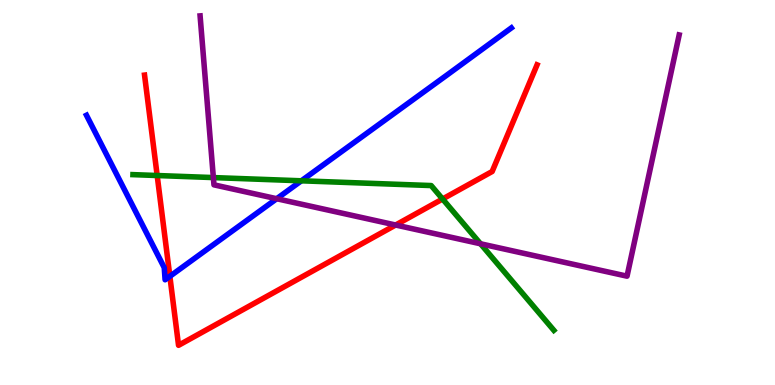[{'lines': ['blue', 'red'], 'intersections': [{'x': 2.19, 'y': 2.82}]}, {'lines': ['green', 'red'], 'intersections': [{'x': 2.03, 'y': 5.44}, {'x': 5.71, 'y': 4.83}]}, {'lines': ['purple', 'red'], 'intersections': [{'x': 5.1, 'y': 4.16}]}, {'lines': ['blue', 'green'], 'intersections': [{'x': 3.89, 'y': 5.3}]}, {'lines': ['blue', 'purple'], 'intersections': [{'x': 3.57, 'y': 4.84}]}, {'lines': ['green', 'purple'], 'intersections': [{'x': 2.75, 'y': 5.39}, {'x': 6.2, 'y': 3.67}]}]